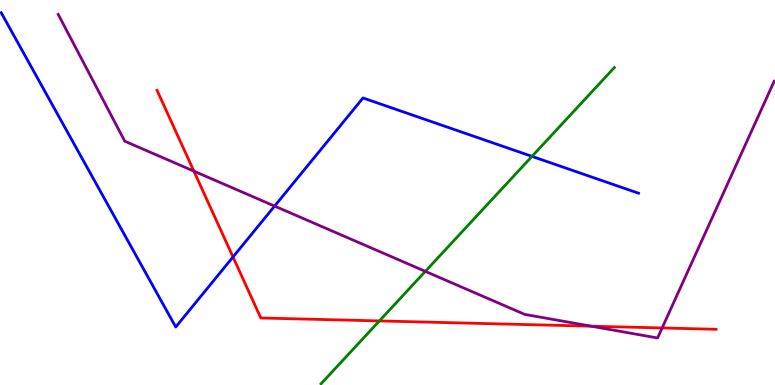[{'lines': ['blue', 'red'], 'intersections': [{'x': 3.01, 'y': 3.33}]}, {'lines': ['green', 'red'], 'intersections': [{'x': 4.9, 'y': 1.66}]}, {'lines': ['purple', 'red'], 'intersections': [{'x': 2.5, 'y': 5.56}, {'x': 7.63, 'y': 1.53}, {'x': 8.54, 'y': 1.48}]}, {'lines': ['blue', 'green'], 'intersections': [{'x': 6.86, 'y': 5.94}]}, {'lines': ['blue', 'purple'], 'intersections': [{'x': 3.54, 'y': 4.65}]}, {'lines': ['green', 'purple'], 'intersections': [{'x': 5.49, 'y': 2.95}]}]